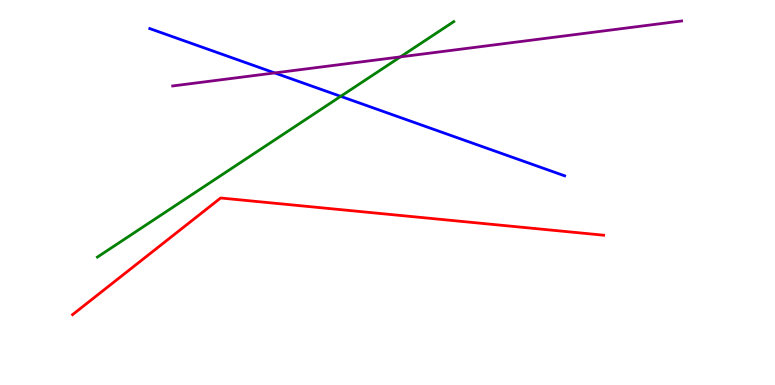[{'lines': ['blue', 'red'], 'intersections': []}, {'lines': ['green', 'red'], 'intersections': []}, {'lines': ['purple', 'red'], 'intersections': []}, {'lines': ['blue', 'green'], 'intersections': [{'x': 4.4, 'y': 7.5}]}, {'lines': ['blue', 'purple'], 'intersections': [{'x': 3.54, 'y': 8.11}]}, {'lines': ['green', 'purple'], 'intersections': [{'x': 5.17, 'y': 8.52}]}]